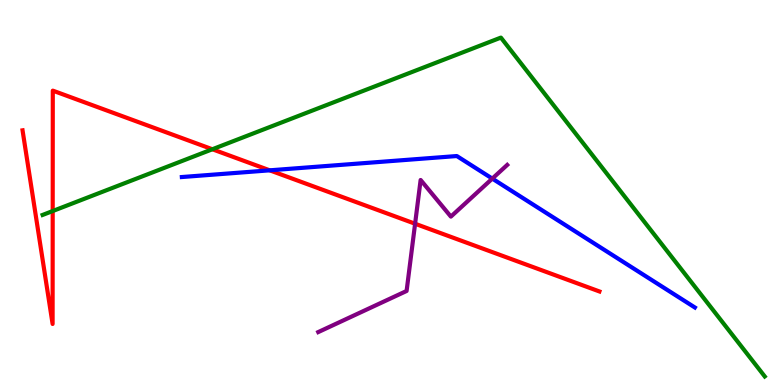[{'lines': ['blue', 'red'], 'intersections': [{'x': 3.48, 'y': 5.58}]}, {'lines': ['green', 'red'], 'intersections': [{'x': 0.68, 'y': 4.52}, {'x': 2.74, 'y': 6.12}]}, {'lines': ['purple', 'red'], 'intersections': [{'x': 5.36, 'y': 4.19}]}, {'lines': ['blue', 'green'], 'intersections': []}, {'lines': ['blue', 'purple'], 'intersections': [{'x': 6.35, 'y': 5.36}]}, {'lines': ['green', 'purple'], 'intersections': []}]